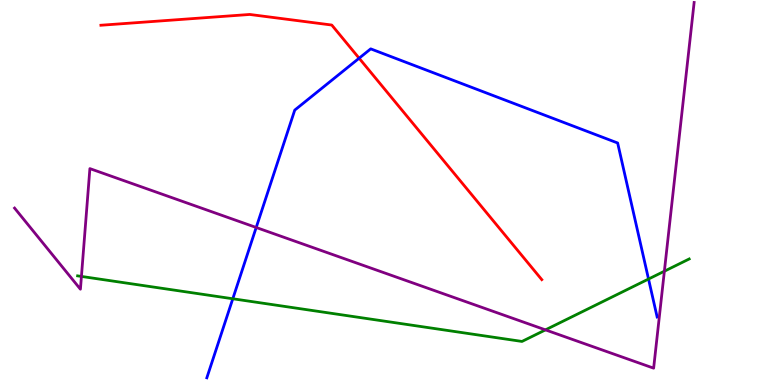[{'lines': ['blue', 'red'], 'intersections': [{'x': 4.63, 'y': 8.49}]}, {'lines': ['green', 'red'], 'intersections': []}, {'lines': ['purple', 'red'], 'intersections': []}, {'lines': ['blue', 'green'], 'intersections': [{'x': 3.0, 'y': 2.24}, {'x': 8.37, 'y': 2.75}]}, {'lines': ['blue', 'purple'], 'intersections': [{'x': 3.31, 'y': 4.09}]}, {'lines': ['green', 'purple'], 'intersections': [{'x': 1.05, 'y': 2.82}, {'x': 7.04, 'y': 1.43}, {'x': 8.57, 'y': 2.96}]}]